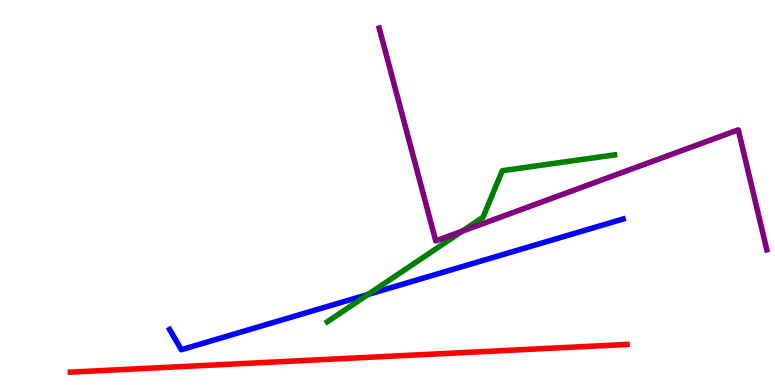[{'lines': ['blue', 'red'], 'intersections': []}, {'lines': ['green', 'red'], 'intersections': []}, {'lines': ['purple', 'red'], 'intersections': []}, {'lines': ['blue', 'green'], 'intersections': [{'x': 4.75, 'y': 2.35}]}, {'lines': ['blue', 'purple'], 'intersections': []}, {'lines': ['green', 'purple'], 'intersections': [{'x': 5.96, 'y': 3.99}]}]